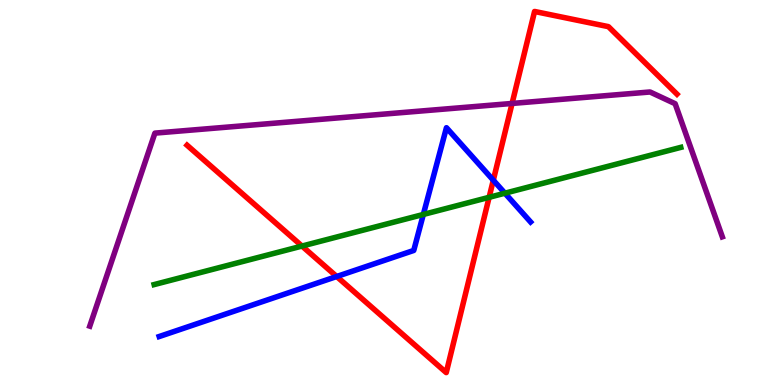[{'lines': ['blue', 'red'], 'intersections': [{'x': 4.34, 'y': 2.82}, {'x': 6.37, 'y': 5.32}]}, {'lines': ['green', 'red'], 'intersections': [{'x': 3.9, 'y': 3.61}, {'x': 6.31, 'y': 4.88}]}, {'lines': ['purple', 'red'], 'intersections': [{'x': 6.61, 'y': 7.31}]}, {'lines': ['blue', 'green'], 'intersections': [{'x': 5.46, 'y': 4.43}, {'x': 6.51, 'y': 4.98}]}, {'lines': ['blue', 'purple'], 'intersections': []}, {'lines': ['green', 'purple'], 'intersections': []}]